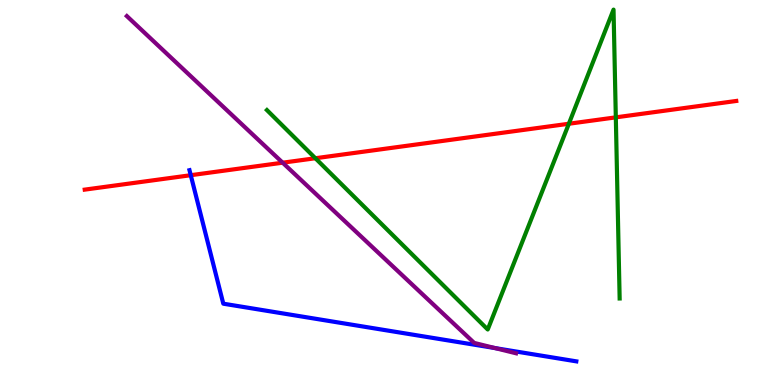[{'lines': ['blue', 'red'], 'intersections': [{'x': 2.46, 'y': 5.45}]}, {'lines': ['green', 'red'], 'intersections': [{'x': 4.07, 'y': 5.89}, {'x': 7.34, 'y': 6.79}, {'x': 7.95, 'y': 6.95}]}, {'lines': ['purple', 'red'], 'intersections': [{'x': 3.65, 'y': 5.77}]}, {'lines': ['blue', 'green'], 'intersections': []}, {'lines': ['blue', 'purple'], 'intersections': [{'x': 6.39, 'y': 0.959}]}, {'lines': ['green', 'purple'], 'intersections': []}]